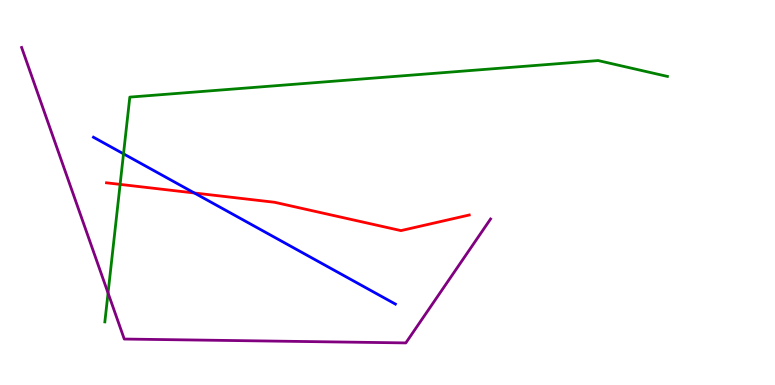[{'lines': ['blue', 'red'], 'intersections': [{'x': 2.51, 'y': 4.99}]}, {'lines': ['green', 'red'], 'intersections': [{'x': 1.55, 'y': 5.21}]}, {'lines': ['purple', 'red'], 'intersections': []}, {'lines': ['blue', 'green'], 'intersections': [{'x': 1.59, 'y': 6.0}]}, {'lines': ['blue', 'purple'], 'intersections': []}, {'lines': ['green', 'purple'], 'intersections': [{'x': 1.39, 'y': 2.39}]}]